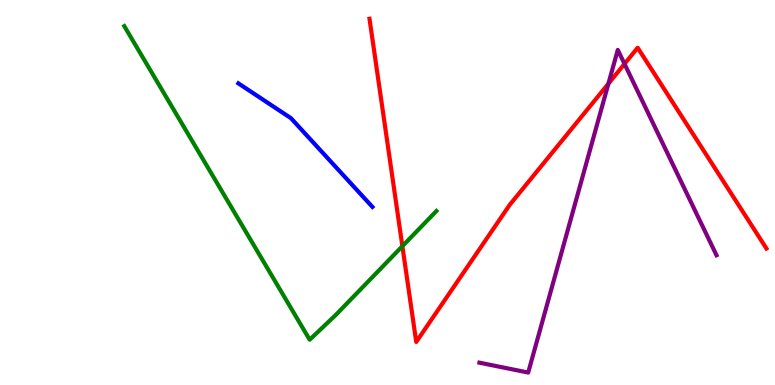[{'lines': ['blue', 'red'], 'intersections': []}, {'lines': ['green', 'red'], 'intersections': [{'x': 5.19, 'y': 3.61}]}, {'lines': ['purple', 'red'], 'intersections': [{'x': 7.85, 'y': 7.83}, {'x': 8.06, 'y': 8.34}]}, {'lines': ['blue', 'green'], 'intersections': []}, {'lines': ['blue', 'purple'], 'intersections': []}, {'lines': ['green', 'purple'], 'intersections': []}]